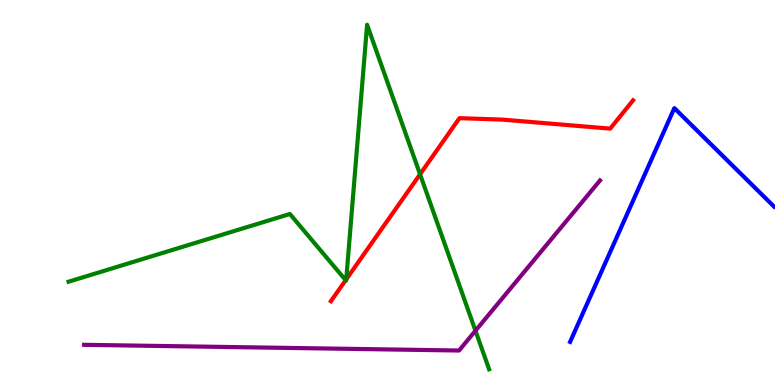[{'lines': ['blue', 'red'], 'intersections': []}, {'lines': ['green', 'red'], 'intersections': [{'x': 4.46, 'y': 2.72}, {'x': 4.47, 'y': 2.74}, {'x': 5.42, 'y': 5.47}]}, {'lines': ['purple', 'red'], 'intersections': []}, {'lines': ['blue', 'green'], 'intersections': []}, {'lines': ['blue', 'purple'], 'intersections': []}, {'lines': ['green', 'purple'], 'intersections': [{'x': 6.14, 'y': 1.41}]}]